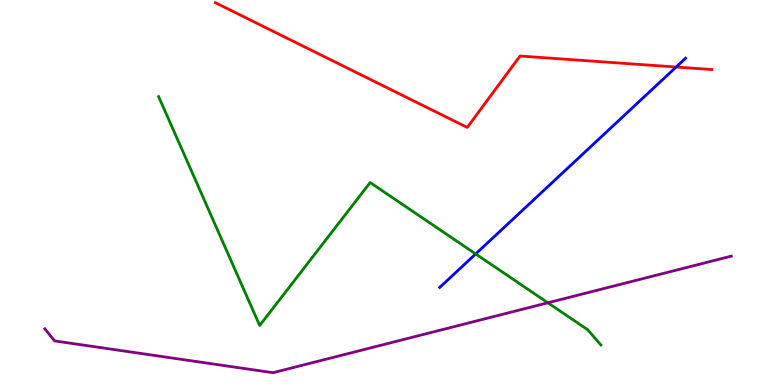[{'lines': ['blue', 'red'], 'intersections': [{'x': 8.72, 'y': 8.26}]}, {'lines': ['green', 'red'], 'intersections': []}, {'lines': ['purple', 'red'], 'intersections': []}, {'lines': ['blue', 'green'], 'intersections': [{'x': 6.14, 'y': 3.4}]}, {'lines': ['blue', 'purple'], 'intersections': []}, {'lines': ['green', 'purple'], 'intersections': [{'x': 7.07, 'y': 2.14}]}]